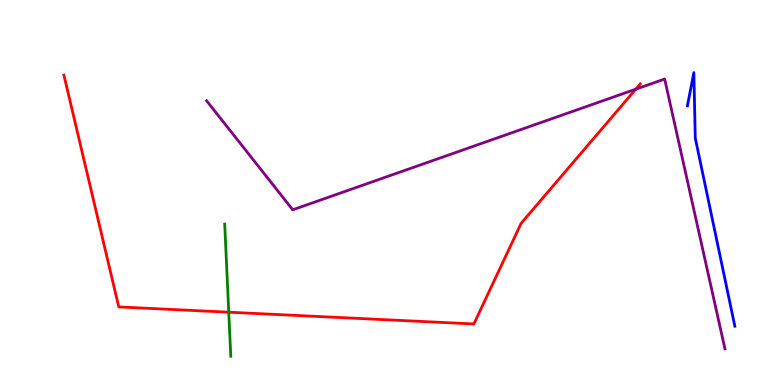[{'lines': ['blue', 'red'], 'intersections': []}, {'lines': ['green', 'red'], 'intersections': [{'x': 2.95, 'y': 1.89}]}, {'lines': ['purple', 'red'], 'intersections': [{'x': 8.2, 'y': 7.68}]}, {'lines': ['blue', 'green'], 'intersections': []}, {'lines': ['blue', 'purple'], 'intersections': []}, {'lines': ['green', 'purple'], 'intersections': []}]